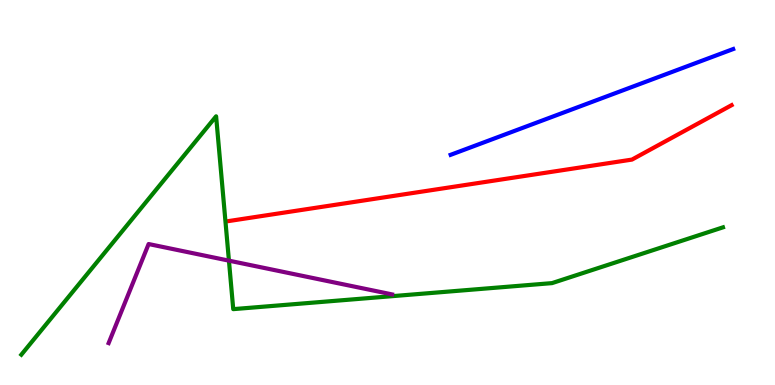[{'lines': ['blue', 'red'], 'intersections': []}, {'lines': ['green', 'red'], 'intersections': []}, {'lines': ['purple', 'red'], 'intersections': []}, {'lines': ['blue', 'green'], 'intersections': []}, {'lines': ['blue', 'purple'], 'intersections': []}, {'lines': ['green', 'purple'], 'intersections': [{'x': 2.95, 'y': 3.23}]}]